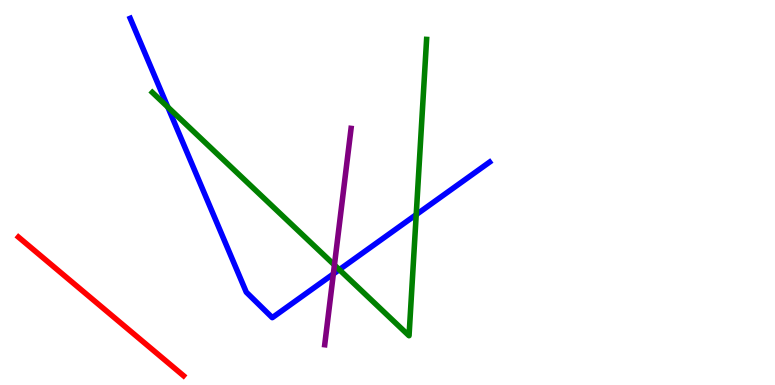[{'lines': ['blue', 'red'], 'intersections': []}, {'lines': ['green', 'red'], 'intersections': []}, {'lines': ['purple', 'red'], 'intersections': []}, {'lines': ['blue', 'green'], 'intersections': [{'x': 2.17, 'y': 7.22}, {'x': 4.38, 'y': 3.0}, {'x': 5.37, 'y': 4.43}]}, {'lines': ['blue', 'purple'], 'intersections': [{'x': 4.3, 'y': 2.88}]}, {'lines': ['green', 'purple'], 'intersections': [{'x': 4.32, 'y': 3.12}]}]